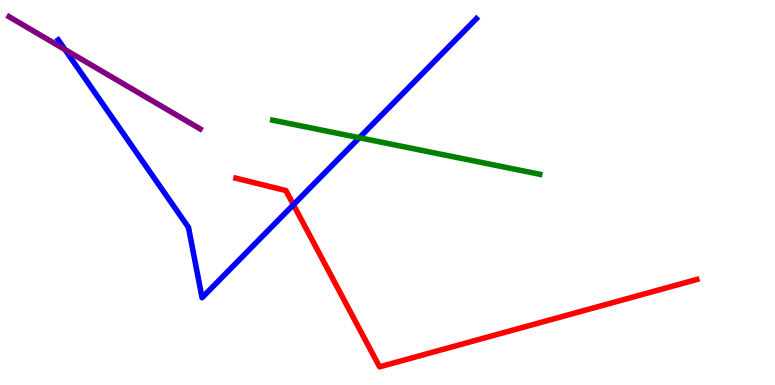[{'lines': ['blue', 'red'], 'intersections': [{'x': 3.79, 'y': 4.68}]}, {'lines': ['green', 'red'], 'intersections': []}, {'lines': ['purple', 'red'], 'intersections': []}, {'lines': ['blue', 'green'], 'intersections': [{'x': 4.64, 'y': 6.42}]}, {'lines': ['blue', 'purple'], 'intersections': [{'x': 0.838, 'y': 8.71}]}, {'lines': ['green', 'purple'], 'intersections': []}]